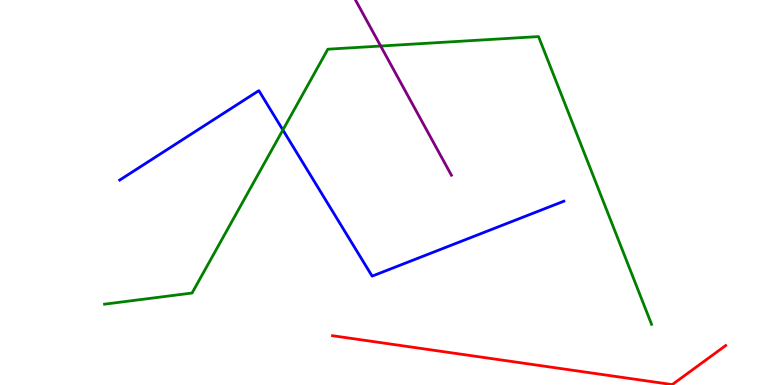[{'lines': ['blue', 'red'], 'intersections': []}, {'lines': ['green', 'red'], 'intersections': []}, {'lines': ['purple', 'red'], 'intersections': []}, {'lines': ['blue', 'green'], 'intersections': [{'x': 3.65, 'y': 6.62}]}, {'lines': ['blue', 'purple'], 'intersections': []}, {'lines': ['green', 'purple'], 'intersections': [{'x': 4.91, 'y': 8.8}]}]